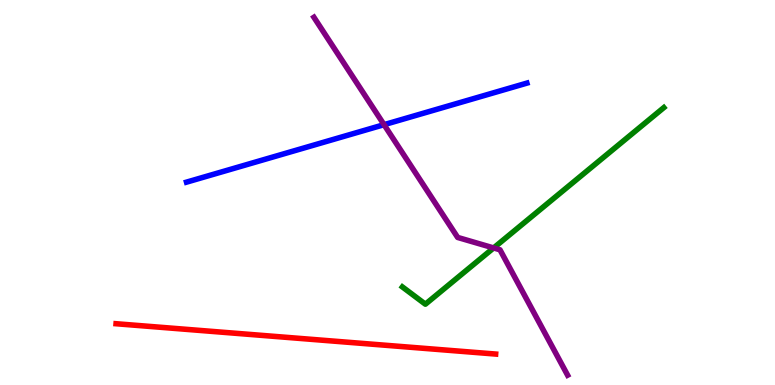[{'lines': ['blue', 'red'], 'intersections': []}, {'lines': ['green', 'red'], 'intersections': []}, {'lines': ['purple', 'red'], 'intersections': []}, {'lines': ['blue', 'green'], 'intersections': []}, {'lines': ['blue', 'purple'], 'intersections': [{'x': 4.96, 'y': 6.76}]}, {'lines': ['green', 'purple'], 'intersections': [{'x': 6.37, 'y': 3.56}]}]